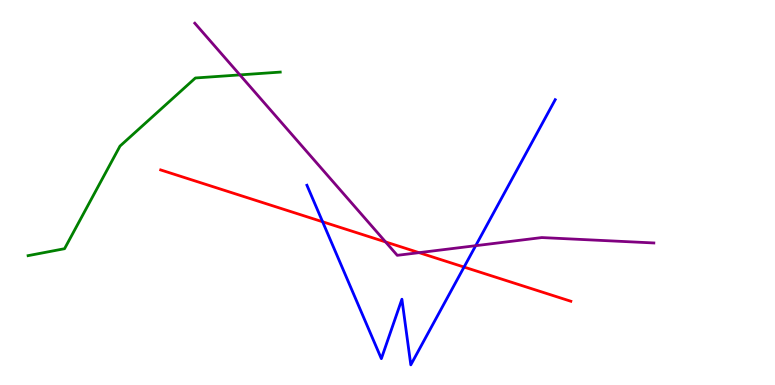[{'lines': ['blue', 'red'], 'intersections': [{'x': 4.16, 'y': 4.24}, {'x': 5.99, 'y': 3.06}]}, {'lines': ['green', 'red'], 'intersections': []}, {'lines': ['purple', 'red'], 'intersections': [{'x': 4.98, 'y': 3.72}, {'x': 5.41, 'y': 3.44}]}, {'lines': ['blue', 'green'], 'intersections': []}, {'lines': ['blue', 'purple'], 'intersections': [{'x': 6.14, 'y': 3.62}]}, {'lines': ['green', 'purple'], 'intersections': [{'x': 3.1, 'y': 8.05}]}]